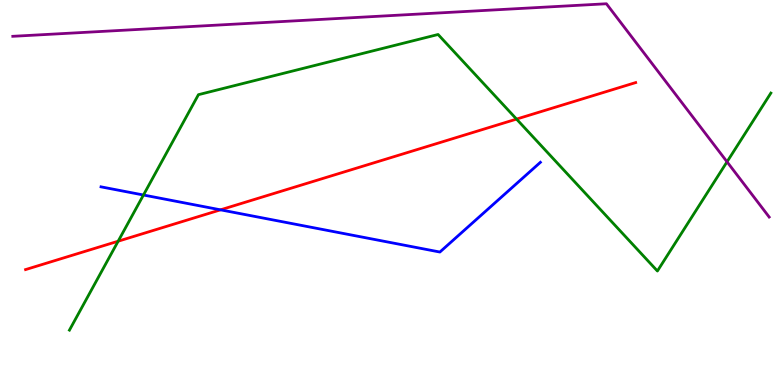[{'lines': ['blue', 'red'], 'intersections': [{'x': 2.85, 'y': 4.55}]}, {'lines': ['green', 'red'], 'intersections': [{'x': 1.52, 'y': 3.73}, {'x': 6.67, 'y': 6.91}]}, {'lines': ['purple', 'red'], 'intersections': []}, {'lines': ['blue', 'green'], 'intersections': [{'x': 1.85, 'y': 4.93}]}, {'lines': ['blue', 'purple'], 'intersections': []}, {'lines': ['green', 'purple'], 'intersections': [{'x': 9.38, 'y': 5.8}]}]